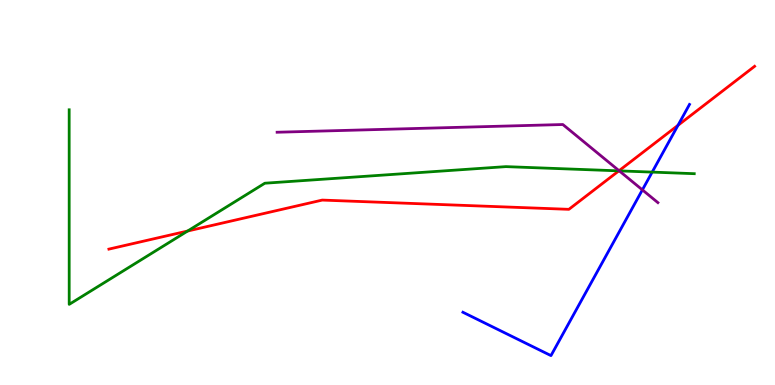[{'lines': ['blue', 'red'], 'intersections': [{'x': 8.75, 'y': 6.75}]}, {'lines': ['green', 'red'], 'intersections': [{'x': 2.42, 'y': 4.0}, {'x': 7.99, 'y': 5.56}]}, {'lines': ['purple', 'red'], 'intersections': [{'x': 7.99, 'y': 5.57}]}, {'lines': ['blue', 'green'], 'intersections': [{'x': 8.42, 'y': 5.53}]}, {'lines': ['blue', 'purple'], 'intersections': [{'x': 8.29, 'y': 5.07}]}, {'lines': ['green', 'purple'], 'intersections': [{'x': 7.99, 'y': 5.56}]}]